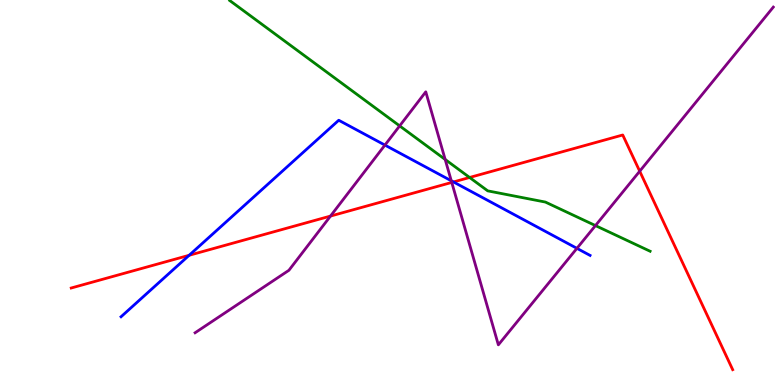[{'lines': ['blue', 'red'], 'intersections': [{'x': 2.44, 'y': 3.37}, {'x': 5.85, 'y': 5.27}]}, {'lines': ['green', 'red'], 'intersections': [{'x': 6.06, 'y': 5.39}]}, {'lines': ['purple', 'red'], 'intersections': [{'x': 4.26, 'y': 4.39}, {'x': 5.83, 'y': 5.26}, {'x': 8.25, 'y': 5.55}]}, {'lines': ['blue', 'green'], 'intersections': []}, {'lines': ['blue', 'purple'], 'intersections': [{'x': 4.97, 'y': 6.23}, {'x': 5.82, 'y': 5.3}, {'x': 7.44, 'y': 3.55}]}, {'lines': ['green', 'purple'], 'intersections': [{'x': 5.16, 'y': 6.73}, {'x': 5.74, 'y': 5.86}, {'x': 7.68, 'y': 4.14}]}]